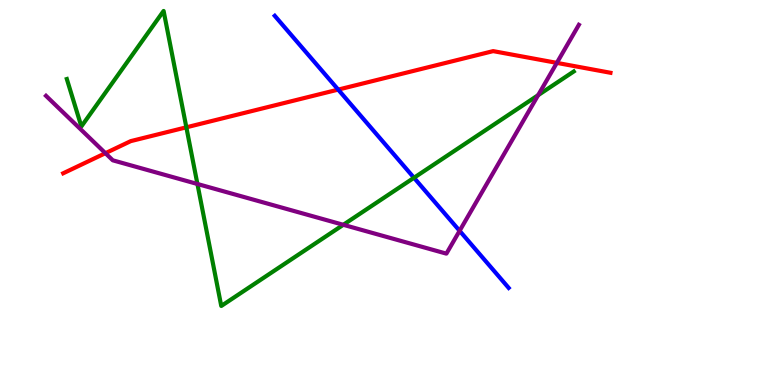[{'lines': ['blue', 'red'], 'intersections': [{'x': 4.36, 'y': 7.67}]}, {'lines': ['green', 'red'], 'intersections': [{'x': 2.4, 'y': 6.69}]}, {'lines': ['purple', 'red'], 'intersections': [{'x': 1.36, 'y': 6.02}, {'x': 7.19, 'y': 8.37}]}, {'lines': ['blue', 'green'], 'intersections': [{'x': 5.34, 'y': 5.38}]}, {'lines': ['blue', 'purple'], 'intersections': [{'x': 5.93, 'y': 4.0}]}, {'lines': ['green', 'purple'], 'intersections': [{'x': 2.55, 'y': 5.22}, {'x': 4.43, 'y': 4.16}, {'x': 6.94, 'y': 7.53}]}]